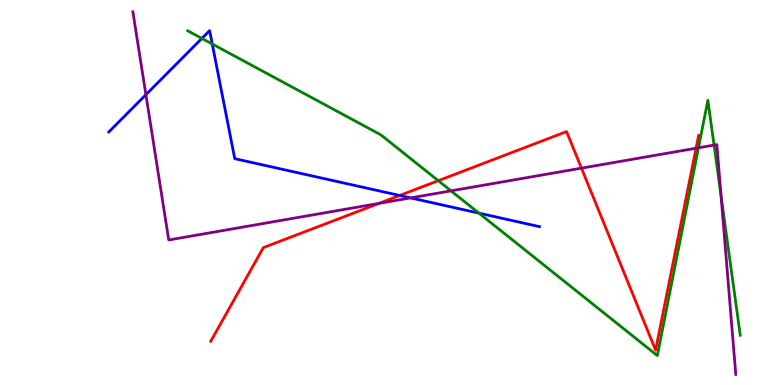[{'lines': ['blue', 'red'], 'intersections': [{'x': 5.16, 'y': 4.92}]}, {'lines': ['green', 'red'], 'intersections': [{'x': 5.66, 'y': 5.31}]}, {'lines': ['purple', 'red'], 'intersections': [{'x': 4.89, 'y': 4.72}, {'x': 7.5, 'y': 5.63}, {'x': 8.98, 'y': 6.15}]}, {'lines': ['blue', 'green'], 'intersections': [{'x': 2.6, 'y': 9.0}, {'x': 2.74, 'y': 8.86}, {'x': 6.18, 'y': 4.46}]}, {'lines': ['blue', 'purple'], 'intersections': [{'x': 1.88, 'y': 7.54}, {'x': 5.3, 'y': 4.86}]}, {'lines': ['green', 'purple'], 'intersections': [{'x': 5.82, 'y': 5.04}, {'x': 9.01, 'y': 6.16}, {'x': 9.21, 'y': 6.23}, {'x': 9.3, 'y': 4.9}]}]